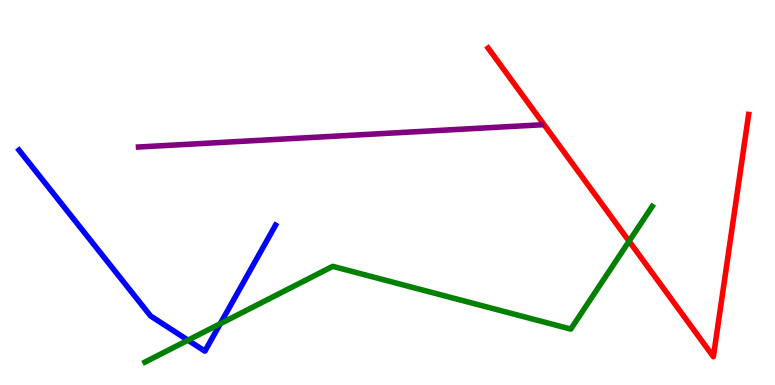[{'lines': ['blue', 'red'], 'intersections': []}, {'lines': ['green', 'red'], 'intersections': [{'x': 8.12, 'y': 3.73}]}, {'lines': ['purple', 'red'], 'intersections': []}, {'lines': ['blue', 'green'], 'intersections': [{'x': 2.43, 'y': 1.16}, {'x': 2.84, 'y': 1.59}]}, {'lines': ['blue', 'purple'], 'intersections': []}, {'lines': ['green', 'purple'], 'intersections': []}]